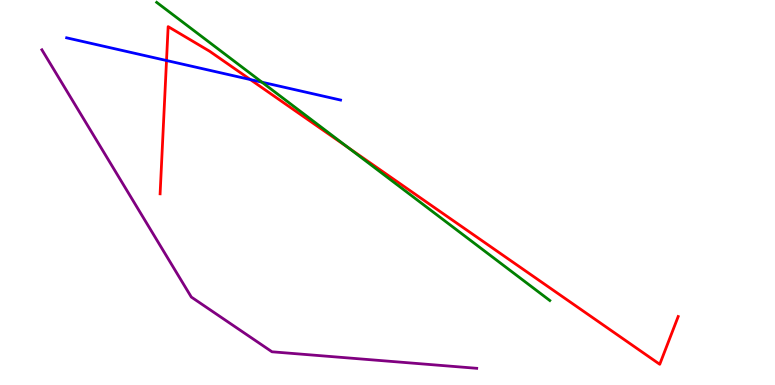[{'lines': ['blue', 'red'], 'intersections': [{'x': 2.15, 'y': 8.43}, {'x': 3.23, 'y': 7.93}]}, {'lines': ['green', 'red'], 'intersections': [{'x': 4.49, 'y': 6.16}]}, {'lines': ['purple', 'red'], 'intersections': []}, {'lines': ['blue', 'green'], 'intersections': [{'x': 3.38, 'y': 7.87}]}, {'lines': ['blue', 'purple'], 'intersections': []}, {'lines': ['green', 'purple'], 'intersections': []}]